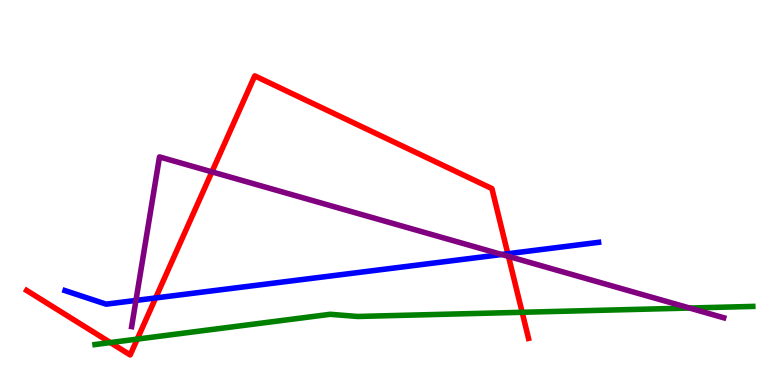[{'lines': ['blue', 'red'], 'intersections': [{'x': 2.01, 'y': 2.26}, {'x': 6.55, 'y': 3.41}]}, {'lines': ['green', 'red'], 'intersections': [{'x': 1.42, 'y': 1.1}, {'x': 1.77, 'y': 1.19}, {'x': 6.74, 'y': 1.89}]}, {'lines': ['purple', 'red'], 'intersections': [{'x': 2.73, 'y': 5.54}, {'x': 6.56, 'y': 3.34}]}, {'lines': ['blue', 'green'], 'intersections': []}, {'lines': ['blue', 'purple'], 'intersections': [{'x': 1.75, 'y': 2.2}, {'x': 6.47, 'y': 3.39}]}, {'lines': ['green', 'purple'], 'intersections': [{'x': 8.9, 'y': 2.0}]}]